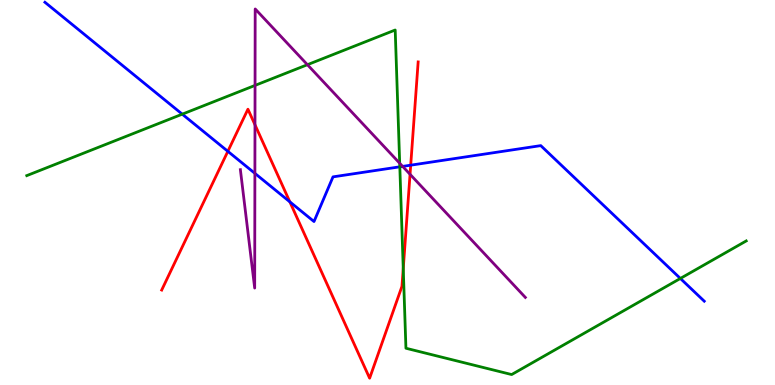[{'lines': ['blue', 'red'], 'intersections': [{'x': 2.94, 'y': 6.07}, {'x': 3.74, 'y': 4.76}, {'x': 5.3, 'y': 5.71}]}, {'lines': ['green', 'red'], 'intersections': [{'x': 5.2, 'y': 3.03}]}, {'lines': ['purple', 'red'], 'intersections': [{'x': 3.29, 'y': 6.76}, {'x': 5.29, 'y': 5.47}]}, {'lines': ['blue', 'green'], 'intersections': [{'x': 2.35, 'y': 7.03}, {'x': 5.16, 'y': 5.67}, {'x': 8.78, 'y': 2.77}]}, {'lines': ['blue', 'purple'], 'intersections': [{'x': 3.29, 'y': 5.5}, {'x': 5.2, 'y': 5.68}]}, {'lines': ['green', 'purple'], 'intersections': [{'x': 3.29, 'y': 7.78}, {'x': 3.97, 'y': 8.32}, {'x': 5.16, 'y': 5.76}]}]